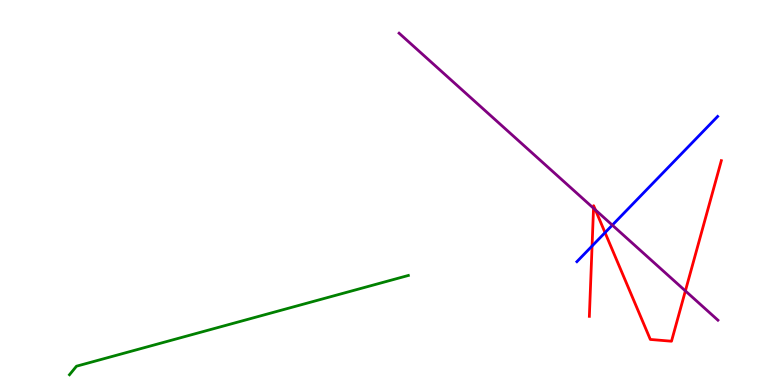[{'lines': ['blue', 'red'], 'intersections': [{'x': 7.64, 'y': 3.61}, {'x': 7.81, 'y': 3.96}]}, {'lines': ['green', 'red'], 'intersections': []}, {'lines': ['purple', 'red'], 'intersections': [{'x': 7.66, 'y': 4.59}, {'x': 7.68, 'y': 4.55}, {'x': 8.84, 'y': 2.44}]}, {'lines': ['blue', 'green'], 'intersections': []}, {'lines': ['blue', 'purple'], 'intersections': [{'x': 7.9, 'y': 4.15}]}, {'lines': ['green', 'purple'], 'intersections': []}]